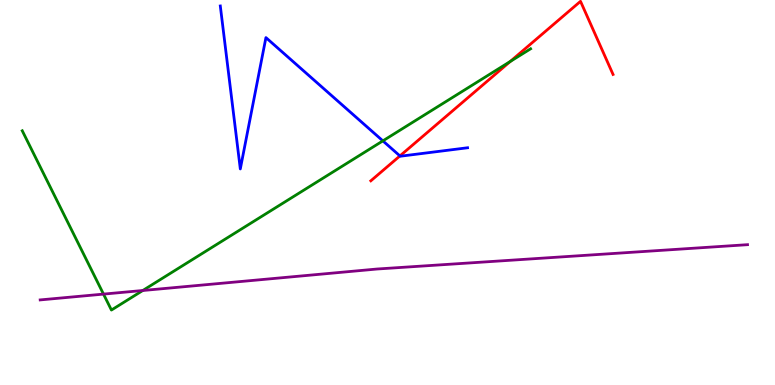[{'lines': ['blue', 'red'], 'intersections': [{'x': 5.16, 'y': 5.95}]}, {'lines': ['green', 'red'], 'intersections': [{'x': 6.58, 'y': 8.4}]}, {'lines': ['purple', 'red'], 'intersections': []}, {'lines': ['blue', 'green'], 'intersections': [{'x': 4.94, 'y': 6.34}]}, {'lines': ['blue', 'purple'], 'intersections': []}, {'lines': ['green', 'purple'], 'intersections': [{'x': 1.34, 'y': 2.36}, {'x': 1.84, 'y': 2.45}]}]